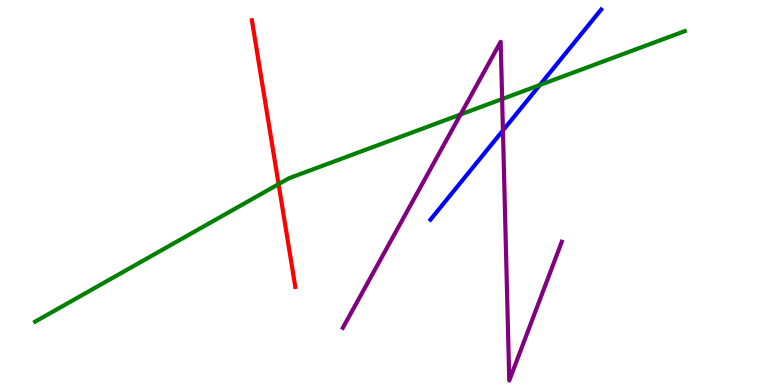[{'lines': ['blue', 'red'], 'intersections': []}, {'lines': ['green', 'red'], 'intersections': [{'x': 3.59, 'y': 5.22}]}, {'lines': ['purple', 'red'], 'intersections': []}, {'lines': ['blue', 'green'], 'intersections': [{'x': 6.97, 'y': 7.79}]}, {'lines': ['blue', 'purple'], 'intersections': [{'x': 6.49, 'y': 6.61}]}, {'lines': ['green', 'purple'], 'intersections': [{'x': 5.94, 'y': 7.03}, {'x': 6.48, 'y': 7.43}]}]